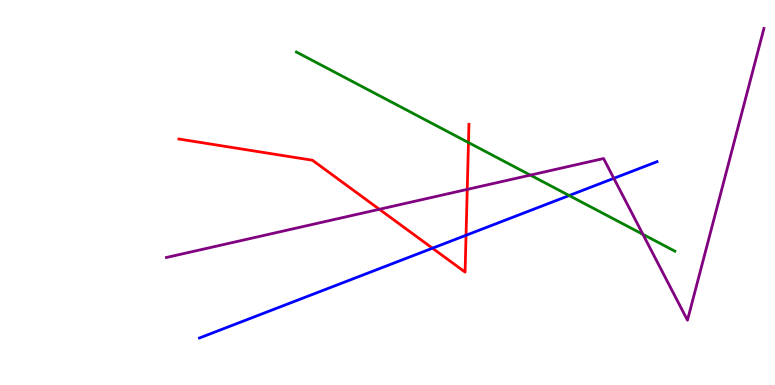[{'lines': ['blue', 'red'], 'intersections': [{'x': 5.58, 'y': 3.55}, {'x': 6.01, 'y': 3.89}]}, {'lines': ['green', 'red'], 'intersections': [{'x': 6.04, 'y': 6.3}]}, {'lines': ['purple', 'red'], 'intersections': [{'x': 4.9, 'y': 4.56}, {'x': 6.03, 'y': 5.08}]}, {'lines': ['blue', 'green'], 'intersections': [{'x': 7.34, 'y': 4.92}]}, {'lines': ['blue', 'purple'], 'intersections': [{'x': 7.92, 'y': 5.37}]}, {'lines': ['green', 'purple'], 'intersections': [{'x': 6.84, 'y': 5.45}, {'x': 8.3, 'y': 3.91}]}]